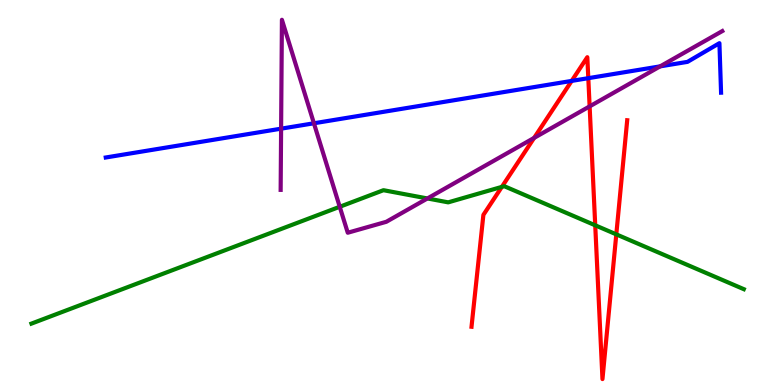[{'lines': ['blue', 'red'], 'intersections': [{'x': 7.38, 'y': 7.9}, {'x': 7.59, 'y': 7.97}]}, {'lines': ['green', 'red'], 'intersections': [{'x': 6.48, 'y': 5.15}, {'x': 7.68, 'y': 4.15}, {'x': 7.95, 'y': 3.91}]}, {'lines': ['purple', 'red'], 'intersections': [{'x': 6.89, 'y': 6.42}, {'x': 7.61, 'y': 7.24}]}, {'lines': ['blue', 'green'], 'intersections': []}, {'lines': ['blue', 'purple'], 'intersections': [{'x': 3.63, 'y': 6.66}, {'x': 4.05, 'y': 6.8}, {'x': 8.52, 'y': 8.28}]}, {'lines': ['green', 'purple'], 'intersections': [{'x': 4.38, 'y': 4.63}, {'x': 5.52, 'y': 4.85}]}]